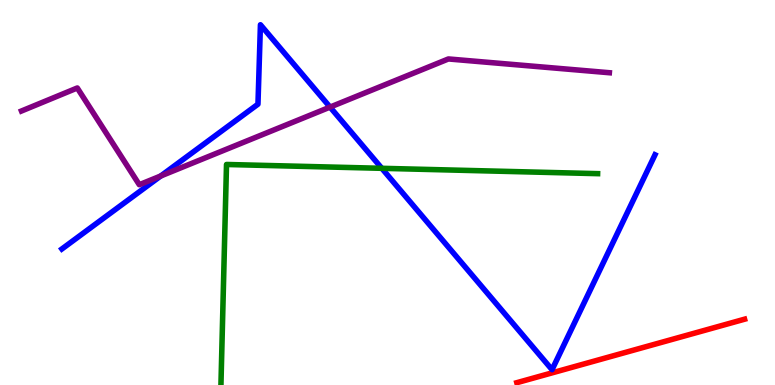[{'lines': ['blue', 'red'], 'intersections': []}, {'lines': ['green', 'red'], 'intersections': []}, {'lines': ['purple', 'red'], 'intersections': []}, {'lines': ['blue', 'green'], 'intersections': [{'x': 4.93, 'y': 5.63}]}, {'lines': ['blue', 'purple'], 'intersections': [{'x': 2.07, 'y': 5.43}, {'x': 4.26, 'y': 7.22}]}, {'lines': ['green', 'purple'], 'intersections': []}]